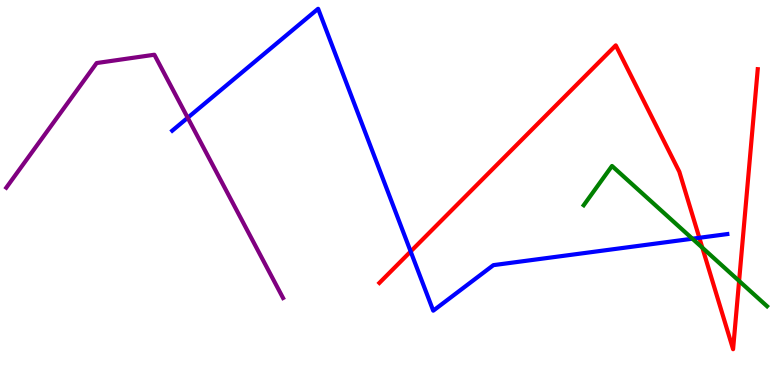[{'lines': ['blue', 'red'], 'intersections': [{'x': 5.3, 'y': 3.47}, {'x': 9.02, 'y': 3.82}]}, {'lines': ['green', 'red'], 'intersections': [{'x': 9.06, 'y': 3.57}, {'x': 9.54, 'y': 2.7}]}, {'lines': ['purple', 'red'], 'intersections': []}, {'lines': ['blue', 'green'], 'intersections': [{'x': 8.93, 'y': 3.8}]}, {'lines': ['blue', 'purple'], 'intersections': [{'x': 2.42, 'y': 6.94}]}, {'lines': ['green', 'purple'], 'intersections': []}]